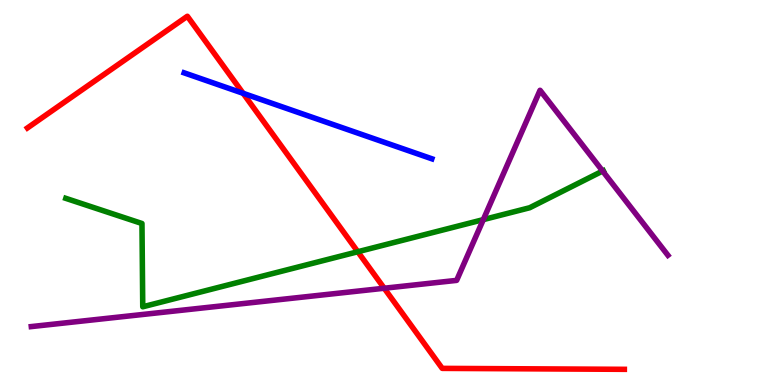[{'lines': ['blue', 'red'], 'intersections': [{'x': 3.14, 'y': 7.58}]}, {'lines': ['green', 'red'], 'intersections': [{'x': 4.62, 'y': 3.46}]}, {'lines': ['purple', 'red'], 'intersections': [{'x': 4.96, 'y': 2.51}]}, {'lines': ['blue', 'green'], 'intersections': []}, {'lines': ['blue', 'purple'], 'intersections': []}, {'lines': ['green', 'purple'], 'intersections': [{'x': 6.24, 'y': 4.3}, {'x': 7.78, 'y': 5.56}]}]